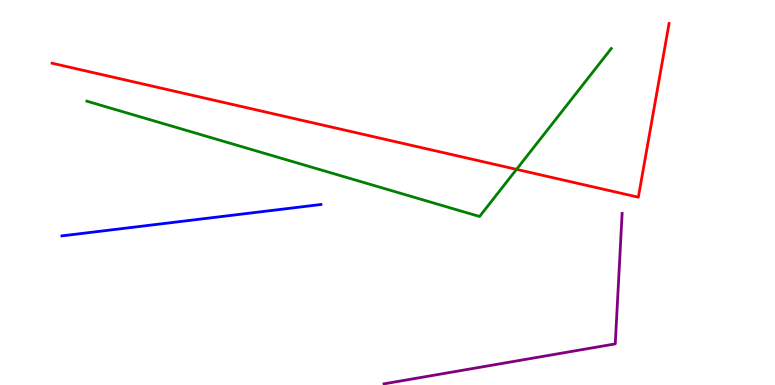[{'lines': ['blue', 'red'], 'intersections': []}, {'lines': ['green', 'red'], 'intersections': [{'x': 6.66, 'y': 5.6}]}, {'lines': ['purple', 'red'], 'intersections': []}, {'lines': ['blue', 'green'], 'intersections': []}, {'lines': ['blue', 'purple'], 'intersections': []}, {'lines': ['green', 'purple'], 'intersections': []}]